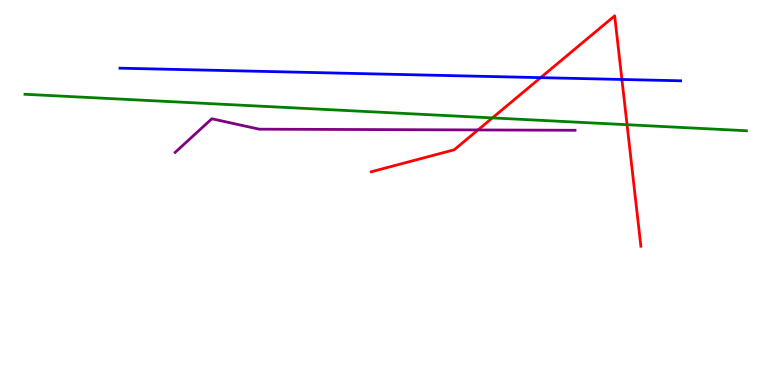[{'lines': ['blue', 'red'], 'intersections': [{'x': 6.98, 'y': 7.98}, {'x': 8.02, 'y': 7.94}]}, {'lines': ['green', 'red'], 'intersections': [{'x': 6.35, 'y': 6.94}, {'x': 8.09, 'y': 6.76}]}, {'lines': ['purple', 'red'], 'intersections': [{'x': 6.17, 'y': 6.62}]}, {'lines': ['blue', 'green'], 'intersections': []}, {'lines': ['blue', 'purple'], 'intersections': []}, {'lines': ['green', 'purple'], 'intersections': []}]